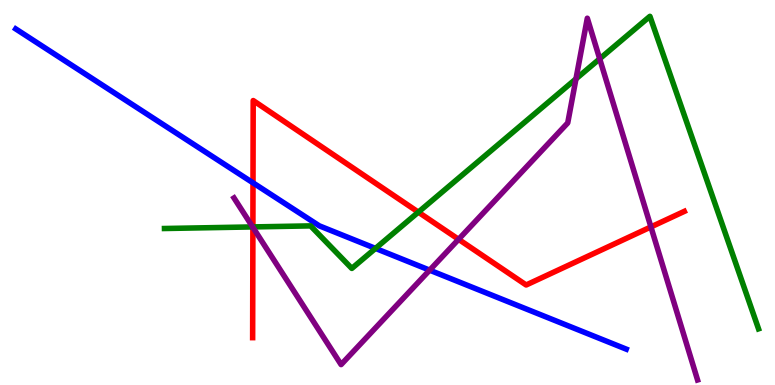[{'lines': ['blue', 'red'], 'intersections': [{'x': 3.26, 'y': 5.25}]}, {'lines': ['green', 'red'], 'intersections': [{'x': 3.26, 'y': 4.11}, {'x': 5.4, 'y': 4.49}]}, {'lines': ['purple', 'red'], 'intersections': [{'x': 3.26, 'y': 4.09}, {'x': 5.92, 'y': 3.78}, {'x': 8.4, 'y': 4.11}]}, {'lines': ['blue', 'green'], 'intersections': [{'x': 4.84, 'y': 3.55}]}, {'lines': ['blue', 'purple'], 'intersections': [{'x': 5.54, 'y': 2.98}]}, {'lines': ['green', 'purple'], 'intersections': [{'x': 3.26, 'y': 4.11}, {'x': 7.43, 'y': 7.95}, {'x': 7.74, 'y': 8.47}]}]